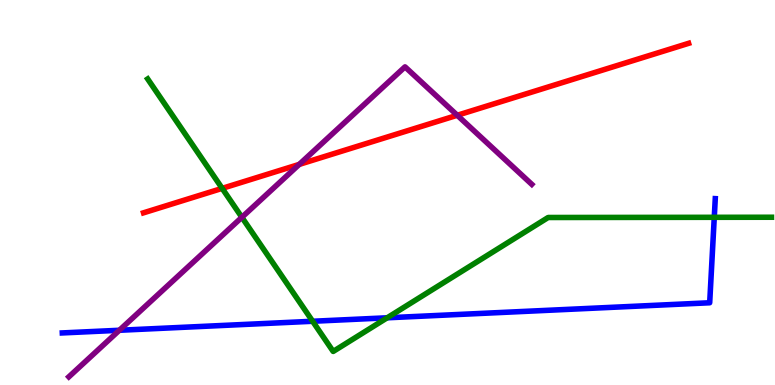[{'lines': ['blue', 'red'], 'intersections': []}, {'lines': ['green', 'red'], 'intersections': [{'x': 2.87, 'y': 5.11}]}, {'lines': ['purple', 'red'], 'intersections': [{'x': 3.86, 'y': 5.73}, {'x': 5.9, 'y': 7.01}]}, {'lines': ['blue', 'green'], 'intersections': [{'x': 4.03, 'y': 1.66}, {'x': 5.0, 'y': 1.75}, {'x': 9.22, 'y': 4.36}]}, {'lines': ['blue', 'purple'], 'intersections': [{'x': 1.54, 'y': 1.42}]}, {'lines': ['green', 'purple'], 'intersections': [{'x': 3.12, 'y': 4.36}]}]